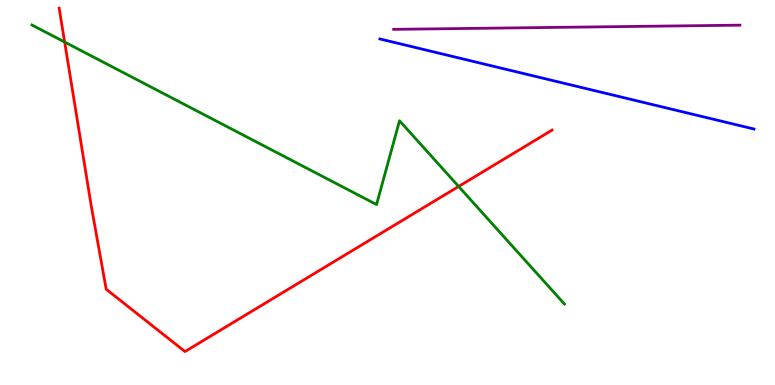[{'lines': ['blue', 'red'], 'intersections': []}, {'lines': ['green', 'red'], 'intersections': [{'x': 0.834, 'y': 8.91}, {'x': 5.92, 'y': 5.16}]}, {'lines': ['purple', 'red'], 'intersections': []}, {'lines': ['blue', 'green'], 'intersections': []}, {'lines': ['blue', 'purple'], 'intersections': []}, {'lines': ['green', 'purple'], 'intersections': []}]